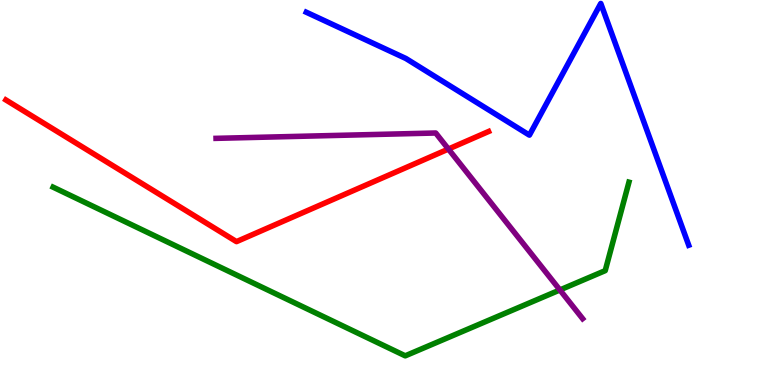[{'lines': ['blue', 'red'], 'intersections': []}, {'lines': ['green', 'red'], 'intersections': []}, {'lines': ['purple', 'red'], 'intersections': [{'x': 5.79, 'y': 6.13}]}, {'lines': ['blue', 'green'], 'intersections': []}, {'lines': ['blue', 'purple'], 'intersections': []}, {'lines': ['green', 'purple'], 'intersections': [{'x': 7.22, 'y': 2.47}]}]